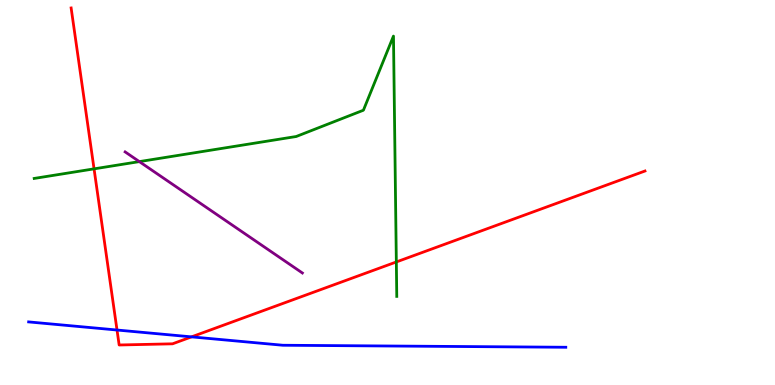[{'lines': ['blue', 'red'], 'intersections': [{'x': 1.51, 'y': 1.43}, {'x': 2.47, 'y': 1.25}]}, {'lines': ['green', 'red'], 'intersections': [{'x': 1.21, 'y': 5.61}, {'x': 5.11, 'y': 3.2}]}, {'lines': ['purple', 'red'], 'intersections': []}, {'lines': ['blue', 'green'], 'intersections': []}, {'lines': ['blue', 'purple'], 'intersections': []}, {'lines': ['green', 'purple'], 'intersections': [{'x': 1.8, 'y': 5.8}]}]